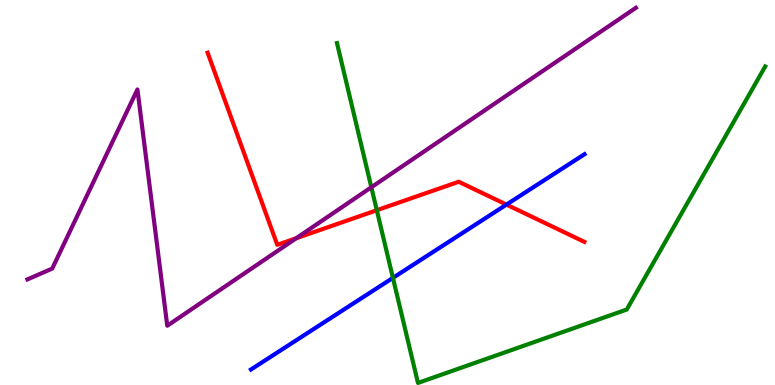[{'lines': ['blue', 'red'], 'intersections': [{'x': 6.53, 'y': 4.69}]}, {'lines': ['green', 'red'], 'intersections': [{'x': 4.86, 'y': 4.54}]}, {'lines': ['purple', 'red'], 'intersections': [{'x': 3.82, 'y': 3.81}]}, {'lines': ['blue', 'green'], 'intersections': [{'x': 5.07, 'y': 2.78}]}, {'lines': ['blue', 'purple'], 'intersections': []}, {'lines': ['green', 'purple'], 'intersections': [{'x': 4.79, 'y': 5.14}]}]